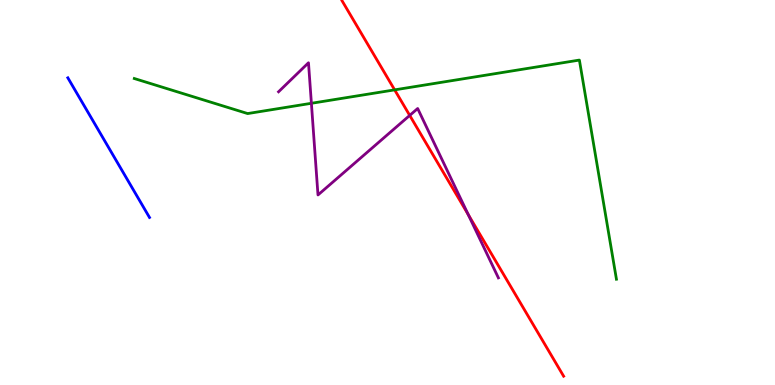[{'lines': ['blue', 'red'], 'intersections': []}, {'lines': ['green', 'red'], 'intersections': [{'x': 5.09, 'y': 7.67}]}, {'lines': ['purple', 'red'], 'intersections': [{'x': 5.29, 'y': 7.0}, {'x': 6.04, 'y': 4.43}]}, {'lines': ['blue', 'green'], 'intersections': []}, {'lines': ['blue', 'purple'], 'intersections': []}, {'lines': ['green', 'purple'], 'intersections': [{'x': 4.02, 'y': 7.32}]}]